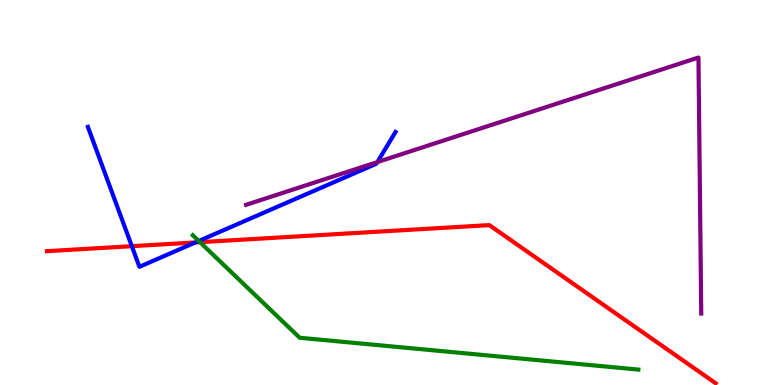[{'lines': ['blue', 'red'], 'intersections': [{'x': 1.7, 'y': 3.61}, {'x': 2.52, 'y': 3.7}]}, {'lines': ['green', 'red'], 'intersections': [{'x': 2.58, 'y': 3.71}]}, {'lines': ['purple', 'red'], 'intersections': []}, {'lines': ['blue', 'green'], 'intersections': [{'x': 2.56, 'y': 3.74}]}, {'lines': ['blue', 'purple'], 'intersections': [{'x': 4.87, 'y': 5.79}]}, {'lines': ['green', 'purple'], 'intersections': []}]